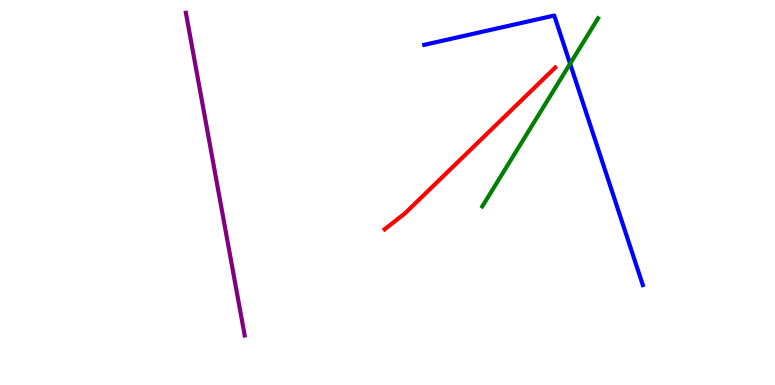[{'lines': ['blue', 'red'], 'intersections': []}, {'lines': ['green', 'red'], 'intersections': []}, {'lines': ['purple', 'red'], 'intersections': []}, {'lines': ['blue', 'green'], 'intersections': [{'x': 7.36, 'y': 8.34}]}, {'lines': ['blue', 'purple'], 'intersections': []}, {'lines': ['green', 'purple'], 'intersections': []}]